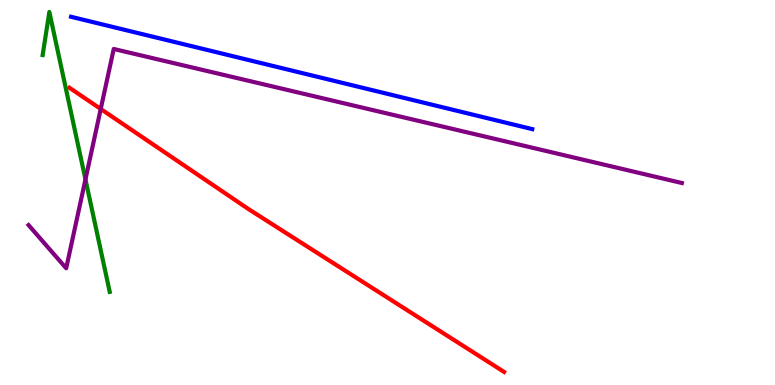[{'lines': ['blue', 'red'], 'intersections': []}, {'lines': ['green', 'red'], 'intersections': []}, {'lines': ['purple', 'red'], 'intersections': [{'x': 1.3, 'y': 7.17}]}, {'lines': ['blue', 'green'], 'intersections': []}, {'lines': ['blue', 'purple'], 'intersections': []}, {'lines': ['green', 'purple'], 'intersections': [{'x': 1.1, 'y': 5.34}]}]